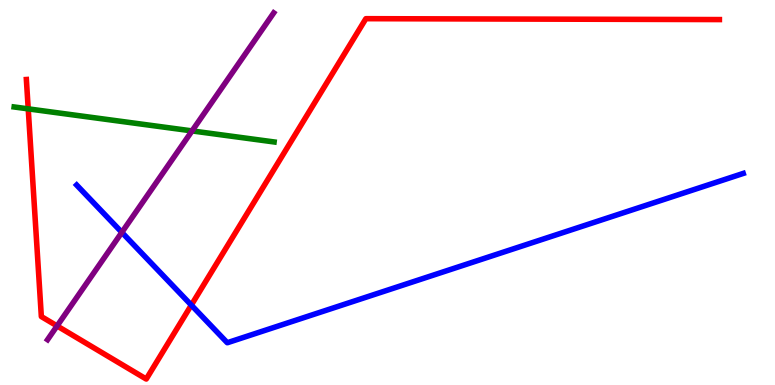[{'lines': ['blue', 'red'], 'intersections': [{'x': 2.47, 'y': 2.08}]}, {'lines': ['green', 'red'], 'intersections': [{'x': 0.364, 'y': 7.17}]}, {'lines': ['purple', 'red'], 'intersections': [{'x': 0.736, 'y': 1.53}]}, {'lines': ['blue', 'green'], 'intersections': []}, {'lines': ['blue', 'purple'], 'intersections': [{'x': 1.57, 'y': 3.96}]}, {'lines': ['green', 'purple'], 'intersections': [{'x': 2.48, 'y': 6.6}]}]